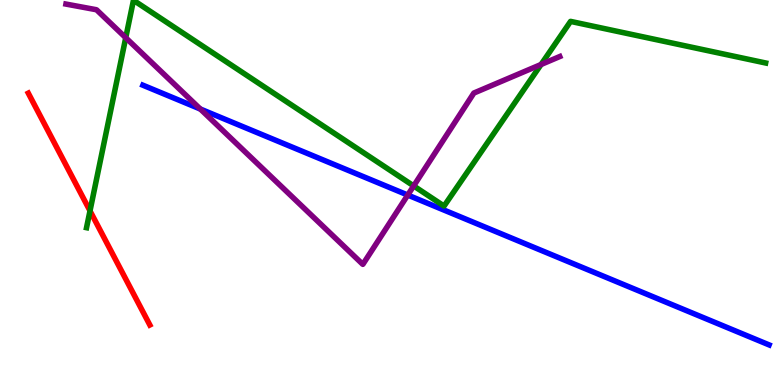[{'lines': ['blue', 'red'], 'intersections': []}, {'lines': ['green', 'red'], 'intersections': [{'x': 1.16, 'y': 4.52}]}, {'lines': ['purple', 'red'], 'intersections': []}, {'lines': ['blue', 'green'], 'intersections': []}, {'lines': ['blue', 'purple'], 'intersections': [{'x': 2.58, 'y': 7.17}, {'x': 5.26, 'y': 4.93}]}, {'lines': ['green', 'purple'], 'intersections': [{'x': 1.62, 'y': 9.02}, {'x': 5.34, 'y': 5.17}, {'x': 6.98, 'y': 8.32}]}]